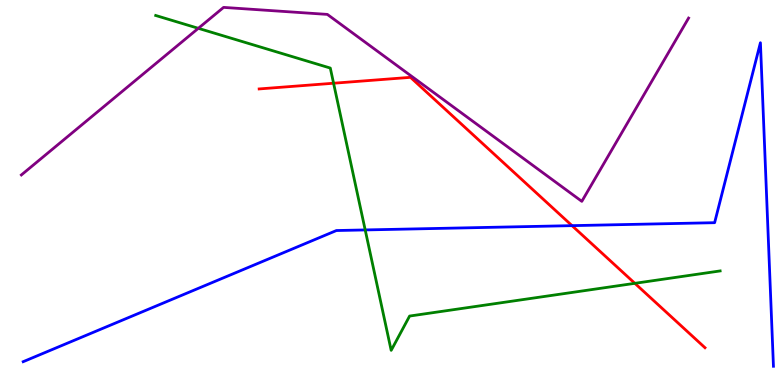[{'lines': ['blue', 'red'], 'intersections': [{'x': 7.38, 'y': 4.14}]}, {'lines': ['green', 'red'], 'intersections': [{'x': 4.3, 'y': 7.84}, {'x': 8.19, 'y': 2.64}]}, {'lines': ['purple', 'red'], 'intersections': []}, {'lines': ['blue', 'green'], 'intersections': [{'x': 4.71, 'y': 4.03}]}, {'lines': ['blue', 'purple'], 'intersections': []}, {'lines': ['green', 'purple'], 'intersections': [{'x': 2.56, 'y': 9.26}]}]